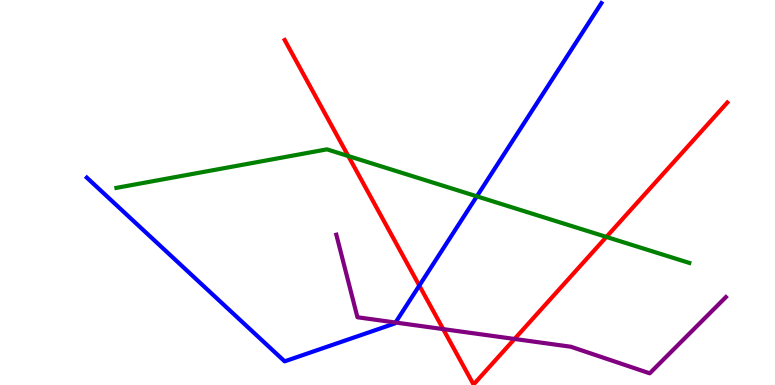[{'lines': ['blue', 'red'], 'intersections': [{'x': 5.41, 'y': 2.58}]}, {'lines': ['green', 'red'], 'intersections': [{'x': 4.49, 'y': 5.95}, {'x': 7.82, 'y': 3.85}]}, {'lines': ['purple', 'red'], 'intersections': [{'x': 5.72, 'y': 1.45}, {'x': 6.64, 'y': 1.2}]}, {'lines': ['blue', 'green'], 'intersections': [{'x': 6.15, 'y': 4.9}]}, {'lines': ['blue', 'purple'], 'intersections': [{'x': 5.1, 'y': 1.62}]}, {'lines': ['green', 'purple'], 'intersections': []}]